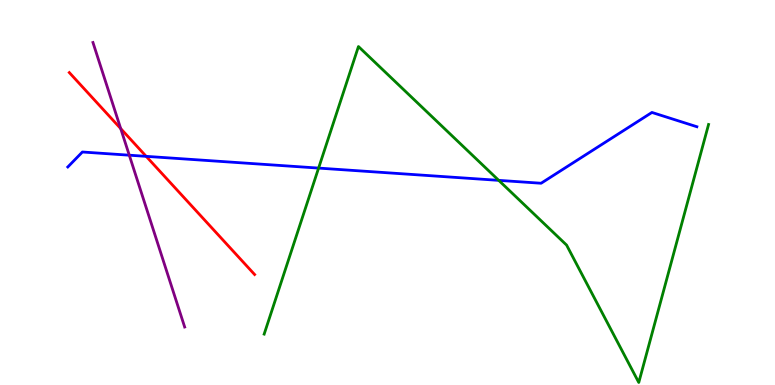[{'lines': ['blue', 'red'], 'intersections': [{'x': 1.89, 'y': 5.94}]}, {'lines': ['green', 'red'], 'intersections': []}, {'lines': ['purple', 'red'], 'intersections': [{'x': 1.56, 'y': 6.66}]}, {'lines': ['blue', 'green'], 'intersections': [{'x': 4.11, 'y': 5.63}, {'x': 6.44, 'y': 5.32}]}, {'lines': ['blue', 'purple'], 'intersections': [{'x': 1.67, 'y': 5.97}]}, {'lines': ['green', 'purple'], 'intersections': []}]